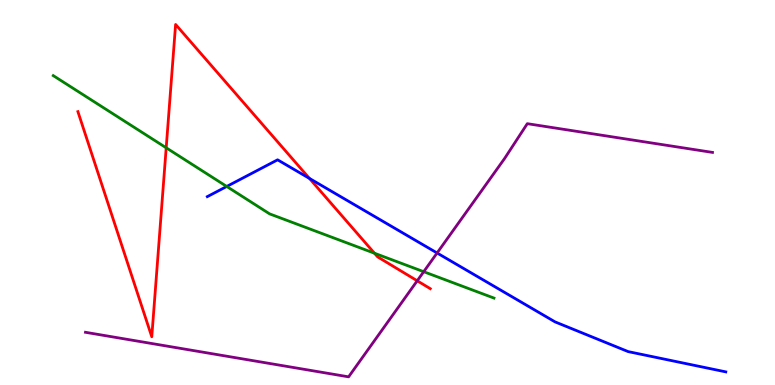[{'lines': ['blue', 'red'], 'intersections': [{'x': 3.99, 'y': 5.37}]}, {'lines': ['green', 'red'], 'intersections': [{'x': 2.14, 'y': 6.16}, {'x': 4.83, 'y': 3.42}]}, {'lines': ['purple', 'red'], 'intersections': [{'x': 5.38, 'y': 2.71}]}, {'lines': ['blue', 'green'], 'intersections': [{'x': 2.93, 'y': 5.16}]}, {'lines': ['blue', 'purple'], 'intersections': [{'x': 5.64, 'y': 3.43}]}, {'lines': ['green', 'purple'], 'intersections': [{'x': 5.47, 'y': 2.94}]}]